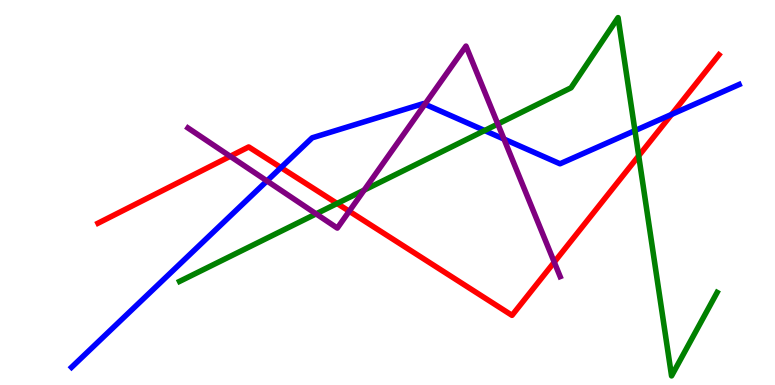[{'lines': ['blue', 'red'], 'intersections': [{'x': 3.63, 'y': 5.65}, {'x': 8.67, 'y': 7.03}]}, {'lines': ['green', 'red'], 'intersections': [{'x': 4.35, 'y': 4.71}, {'x': 8.24, 'y': 5.95}]}, {'lines': ['purple', 'red'], 'intersections': [{'x': 2.97, 'y': 5.94}, {'x': 4.51, 'y': 4.51}, {'x': 7.15, 'y': 3.19}]}, {'lines': ['blue', 'green'], 'intersections': [{'x': 6.25, 'y': 6.61}, {'x': 8.19, 'y': 6.61}]}, {'lines': ['blue', 'purple'], 'intersections': [{'x': 3.44, 'y': 5.3}, {'x': 5.48, 'y': 7.29}, {'x': 6.5, 'y': 6.39}]}, {'lines': ['green', 'purple'], 'intersections': [{'x': 4.08, 'y': 4.44}, {'x': 4.7, 'y': 5.06}, {'x': 6.42, 'y': 6.78}]}]